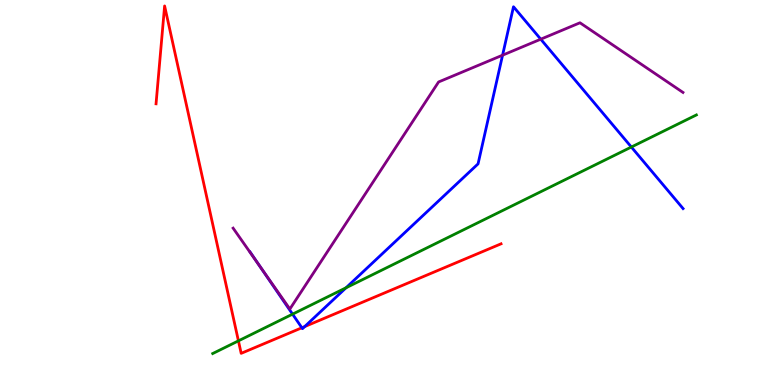[{'lines': ['blue', 'red'], 'intersections': [{'x': 3.9, 'y': 1.49}, {'x': 3.93, 'y': 1.52}]}, {'lines': ['green', 'red'], 'intersections': [{'x': 3.08, 'y': 1.15}]}, {'lines': ['purple', 'red'], 'intersections': []}, {'lines': ['blue', 'green'], 'intersections': [{'x': 3.78, 'y': 1.84}, {'x': 4.47, 'y': 2.53}, {'x': 8.15, 'y': 6.18}]}, {'lines': ['blue', 'purple'], 'intersections': [{'x': 3.35, 'y': 3.1}, {'x': 6.48, 'y': 8.57}, {'x': 6.98, 'y': 8.98}]}, {'lines': ['green', 'purple'], 'intersections': []}]